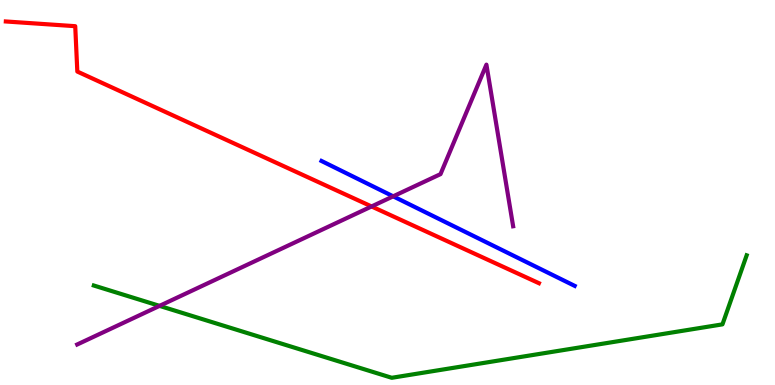[{'lines': ['blue', 'red'], 'intersections': []}, {'lines': ['green', 'red'], 'intersections': []}, {'lines': ['purple', 'red'], 'intersections': [{'x': 4.79, 'y': 4.64}]}, {'lines': ['blue', 'green'], 'intersections': []}, {'lines': ['blue', 'purple'], 'intersections': [{'x': 5.07, 'y': 4.9}]}, {'lines': ['green', 'purple'], 'intersections': [{'x': 2.06, 'y': 2.06}]}]